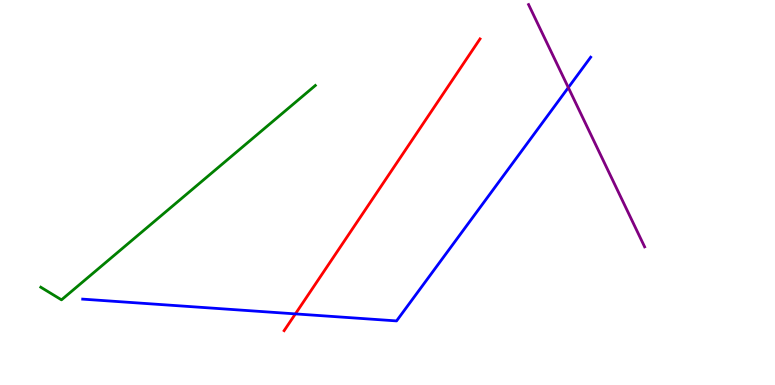[{'lines': ['blue', 'red'], 'intersections': [{'x': 3.81, 'y': 1.85}]}, {'lines': ['green', 'red'], 'intersections': []}, {'lines': ['purple', 'red'], 'intersections': []}, {'lines': ['blue', 'green'], 'intersections': []}, {'lines': ['blue', 'purple'], 'intersections': [{'x': 7.33, 'y': 7.73}]}, {'lines': ['green', 'purple'], 'intersections': []}]